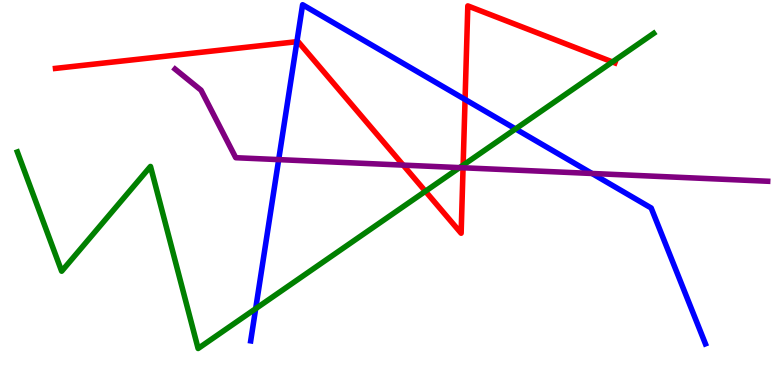[{'lines': ['blue', 'red'], 'intersections': [{'x': 3.83, 'y': 8.92}, {'x': 6.0, 'y': 7.42}]}, {'lines': ['green', 'red'], 'intersections': [{'x': 5.49, 'y': 5.03}, {'x': 5.98, 'y': 5.71}, {'x': 7.9, 'y': 8.39}]}, {'lines': ['purple', 'red'], 'intersections': [{'x': 5.2, 'y': 5.71}, {'x': 5.97, 'y': 5.64}]}, {'lines': ['blue', 'green'], 'intersections': [{'x': 3.3, 'y': 1.98}, {'x': 6.65, 'y': 6.65}]}, {'lines': ['blue', 'purple'], 'intersections': [{'x': 3.6, 'y': 5.85}, {'x': 7.64, 'y': 5.49}]}, {'lines': ['green', 'purple'], 'intersections': [{'x': 5.93, 'y': 5.65}]}]